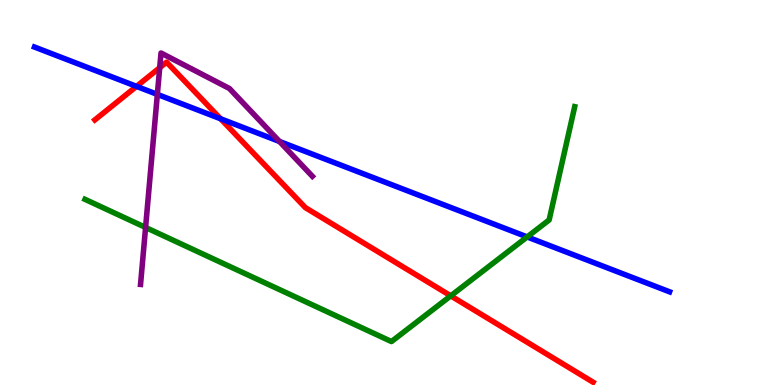[{'lines': ['blue', 'red'], 'intersections': [{'x': 1.76, 'y': 7.76}, {'x': 2.85, 'y': 6.91}]}, {'lines': ['green', 'red'], 'intersections': [{'x': 5.82, 'y': 2.32}]}, {'lines': ['purple', 'red'], 'intersections': [{'x': 2.06, 'y': 8.24}]}, {'lines': ['blue', 'green'], 'intersections': [{'x': 6.8, 'y': 3.85}]}, {'lines': ['blue', 'purple'], 'intersections': [{'x': 2.03, 'y': 7.55}, {'x': 3.61, 'y': 6.33}]}, {'lines': ['green', 'purple'], 'intersections': [{'x': 1.88, 'y': 4.09}]}]